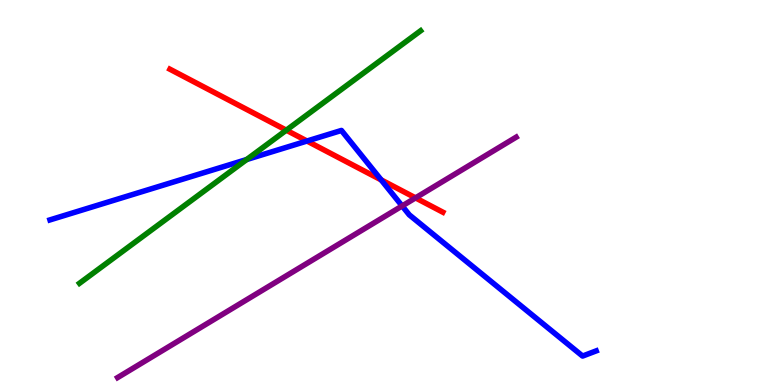[{'lines': ['blue', 'red'], 'intersections': [{'x': 3.96, 'y': 6.34}, {'x': 4.92, 'y': 5.33}]}, {'lines': ['green', 'red'], 'intersections': [{'x': 3.69, 'y': 6.62}]}, {'lines': ['purple', 'red'], 'intersections': [{'x': 5.36, 'y': 4.86}]}, {'lines': ['blue', 'green'], 'intersections': [{'x': 3.18, 'y': 5.86}]}, {'lines': ['blue', 'purple'], 'intersections': [{'x': 5.19, 'y': 4.65}]}, {'lines': ['green', 'purple'], 'intersections': []}]